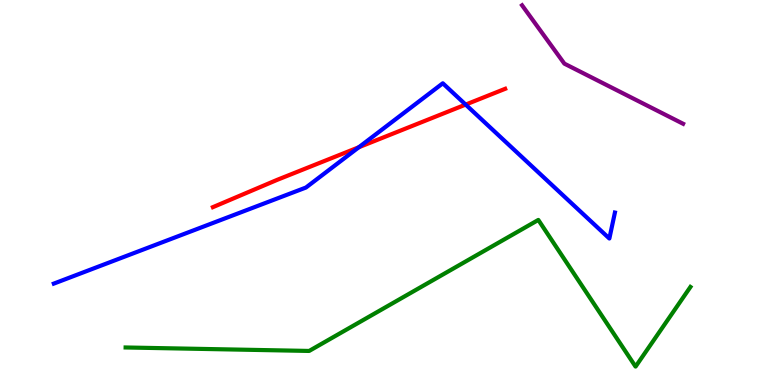[{'lines': ['blue', 'red'], 'intersections': [{'x': 4.63, 'y': 6.18}, {'x': 6.01, 'y': 7.28}]}, {'lines': ['green', 'red'], 'intersections': []}, {'lines': ['purple', 'red'], 'intersections': []}, {'lines': ['blue', 'green'], 'intersections': []}, {'lines': ['blue', 'purple'], 'intersections': []}, {'lines': ['green', 'purple'], 'intersections': []}]